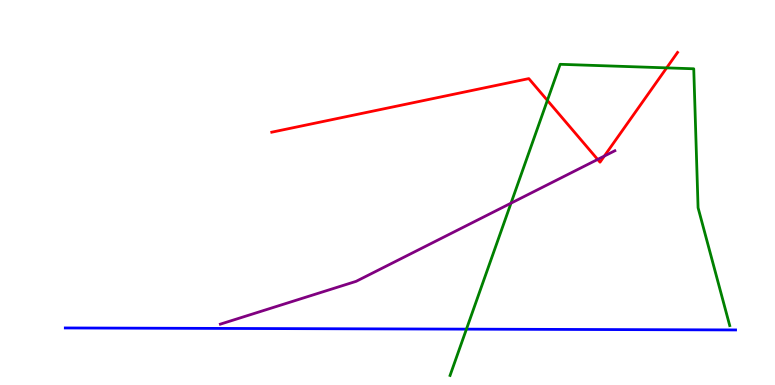[{'lines': ['blue', 'red'], 'intersections': []}, {'lines': ['green', 'red'], 'intersections': [{'x': 7.06, 'y': 7.39}, {'x': 8.6, 'y': 8.24}]}, {'lines': ['purple', 'red'], 'intersections': [{'x': 7.71, 'y': 5.86}, {'x': 7.8, 'y': 5.95}]}, {'lines': ['blue', 'green'], 'intersections': [{'x': 6.02, 'y': 1.45}]}, {'lines': ['blue', 'purple'], 'intersections': []}, {'lines': ['green', 'purple'], 'intersections': [{'x': 6.59, 'y': 4.72}]}]